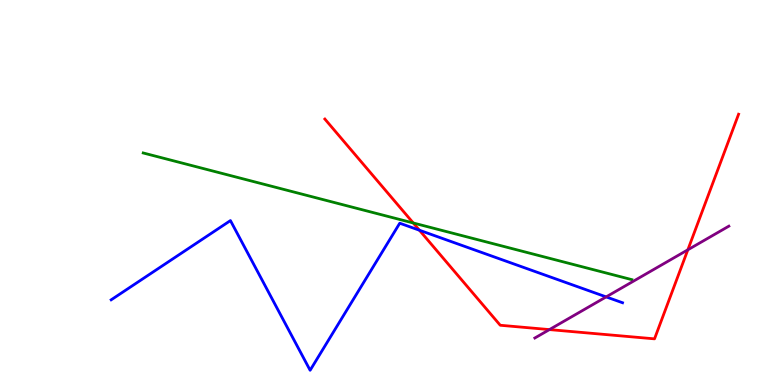[{'lines': ['blue', 'red'], 'intersections': [{'x': 5.41, 'y': 4.02}]}, {'lines': ['green', 'red'], 'intersections': [{'x': 5.33, 'y': 4.21}]}, {'lines': ['purple', 'red'], 'intersections': [{'x': 7.09, 'y': 1.44}, {'x': 8.88, 'y': 3.51}]}, {'lines': ['blue', 'green'], 'intersections': []}, {'lines': ['blue', 'purple'], 'intersections': [{'x': 7.82, 'y': 2.29}]}, {'lines': ['green', 'purple'], 'intersections': []}]